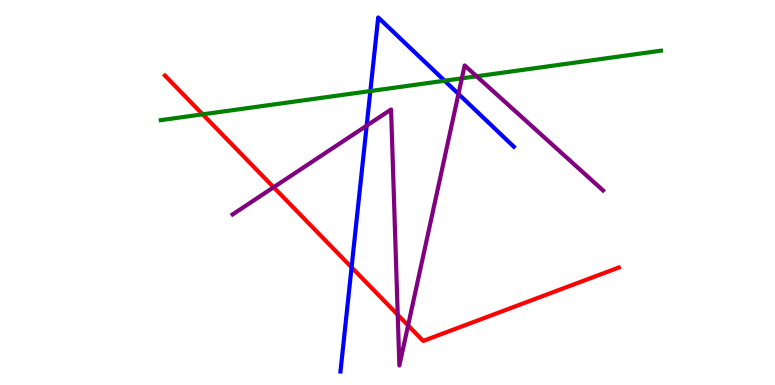[{'lines': ['blue', 'red'], 'intersections': [{'x': 4.54, 'y': 3.06}]}, {'lines': ['green', 'red'], 'intersections': [{'x': 2.62, 'y': 7.03}]}, {'lines': ['purple', 'red'], 'intersections': [{'x': 3.53, 'y': 5.14}, {'x': 5.13, 'y': 1.82}, {'x': 5.27, 'y': 1.55}]}, {'lines': ['blue', 'green'], 'intersections': [{'x': 4.78, 'y': 7.64}, {'x': 5.74, 'y': 7.9}]}, {'lines': ['blue', 'purple'], 'intersections': [{'x': 4.73, 'y': 6.74}, {'x': 5.92, 'y': 7.56}]}, {'lines': ['green', 'purple'], 'intersections': [{'x': 5.96, 'y': 7.97}, {'x': 6.15, 'y': 8.02}]}]